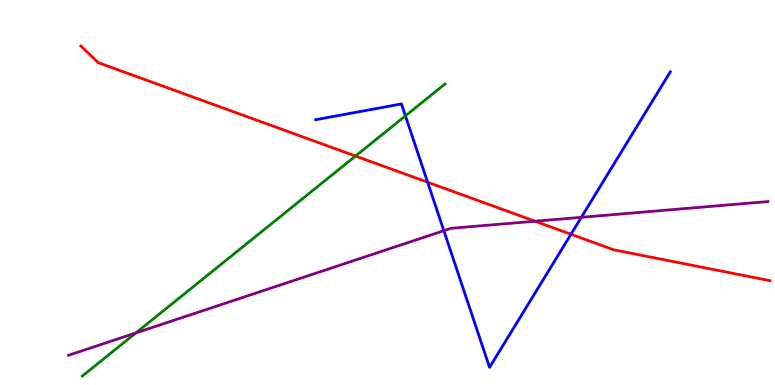[{'lines': ['blue', 'red'], 'intersections': [{'x': 5.52, 'y': 5.27}, {'x': 7.37, 'y': 3.92}]}, {'lines': ['green', 'red'], 'intersections': [{'x': 4.59, 'y': 5.95}]}, {'lines': ['purple', 'red'], 'intersections': [{'x': 6.9, 'y': 4.25}]}, {'lines': ['blue', 'green'], 'intersections': [{'x': 5.23, 'y': 6.99}]}, {'lines': ['blue', 'purple'], 'intersections': [{'x': 5.73, 'y': 4.01}, {'x': 7.5, 'y': 4.36}]}, {'lines': ['green', 'purple'], 'intersections': [{'x': 1.75, 'y': 1.35}]}]